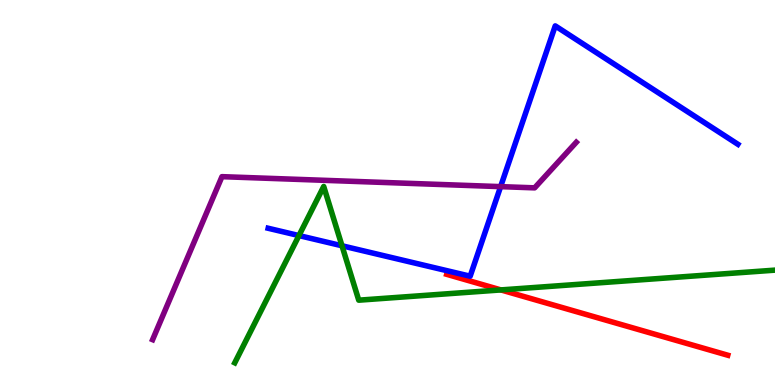[{'lines': ['blue', 'red'], 'intersections': []}, {'lines': ['green', 'red'], 'intersections': [{'x': 6.46, 'y': 2.47}]}, {'lines': ['purple', 'red'], 'intersections': []}, {'lines': ['blue', 'green'], 'intersections': [{'x': 3.86, 'y': 3.88}, {'x': 4.41, 'y': 3.62}]}, {'lines': ['blue', 'purple'], 'intersections': [{'x': 6.46, 'y': 5.15}]}, {'lines': ['green', 'purple'], 'intersections': []}]